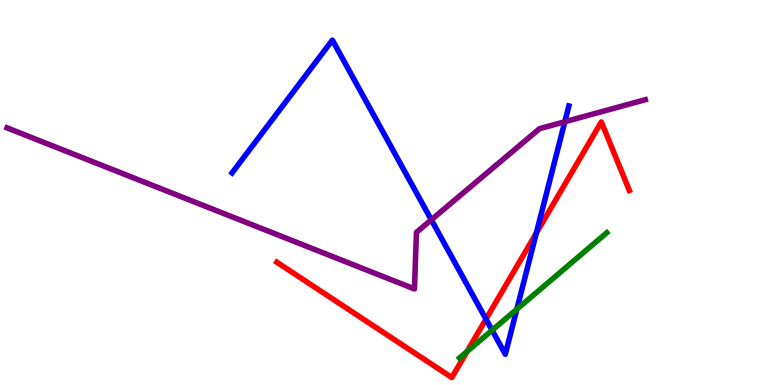[{'lines': ['blue', 'red'], 'intersections': [{'x': 6.27, 'y': 1.71}, {'x': 6.92, 'y': 3.95}]}, {'lines': ['green', 'red'], 'intersections': [{'x': 6.03, 'y': 0.867}]}, {'lines': ['purple', 'red'], 'intersections': []}, {'lines': ['blue', 'green'], 'intersections': [{'x': 6.35, 'y': 1.42}, {'x': 6.67, 'y': 1.97}]}, {'lines': ['blue', 'purple'], 'intersections': [{'x': 5.57, 'y': 4.29}, {'x': 7.29, 'y': 6.84}]}, {'lines': ['green', 'purple'], 'intersections': []}]